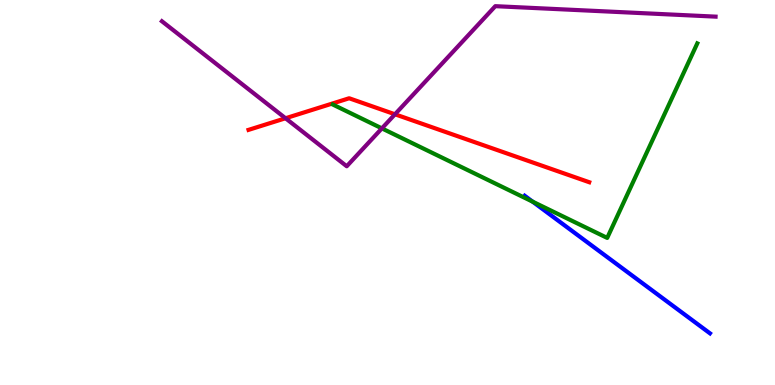[{'lines': ['blue', 'red'], 'intersections': []}, {'lines': ['green', 'red'], 'intersections': []}, {'lines': ['purple', 'red'], 'intersections': [{'x': 3.68, 'y': 6.93}, {'x': 5.1, 'y': 7.03}]}, {'lines': ['blue', 'green'], 'intersections': [{'x': 6.87, 'y': 4.76}]}, {'lines': ['blue', 'purple'], 'intersections': []}, {'lines': ['green', 'purple'], 'intersections': [{'x': 4.93, 'y': 6.67}]}]